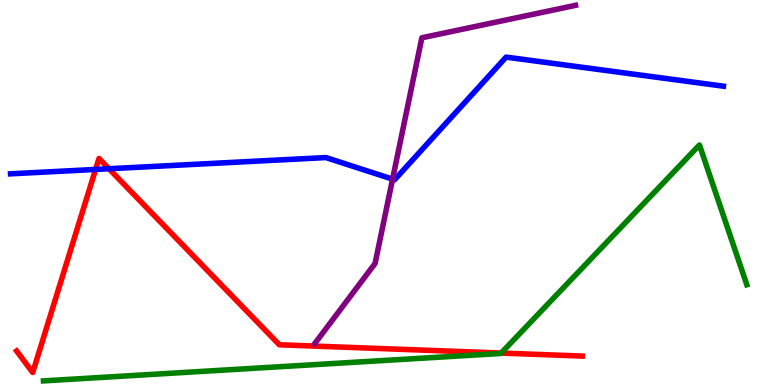[{'lines': ['blue', 'red'], 'intersections': [{'x': 1.23, 'y': 5.6}, {'x': 1.41, 'y': 5.62}]}, {'lines': ['green', 'red'], 'intersections': [{'x': 6.47, 'y': 0.83}]}, {'lines': ['purple', 'red'], 'intersections': []}, {'lines': ['blue', 'green'], 'intersections': []}, {'lines': ['blue', 'purple'], 'intersections': [{'x': 5.07, 'y': 5.35}]}, {'lines': ['green', 'purple'], 'intersections': []}]